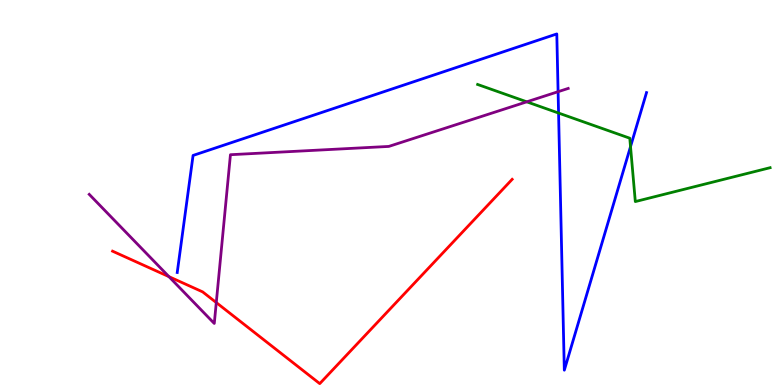[{'lines': ['blue', 'red'], 'intersections': []}, {'lines': ['green', 'red'], 'intersections': []}, {'lines': ['purple', 'red'], 'intersections': [{'x': 2.18, 'y': 2.81}, {'x': 2.79, 'y': 2.14}]}, {'lines': ['blue', 'green'], 'intersections': [{'x': 7.21, 'y': 7.06}, {'x': 8.14, 'y': 6.19}]}, {'lines': ['blue', 'purple'], 'intersections': [{'x': 7.2, 'y': 7.62}]}, {'lines': ['green', 'purple'], 'intersections': [{'x': 6.8, 'y': 7.36}]}]